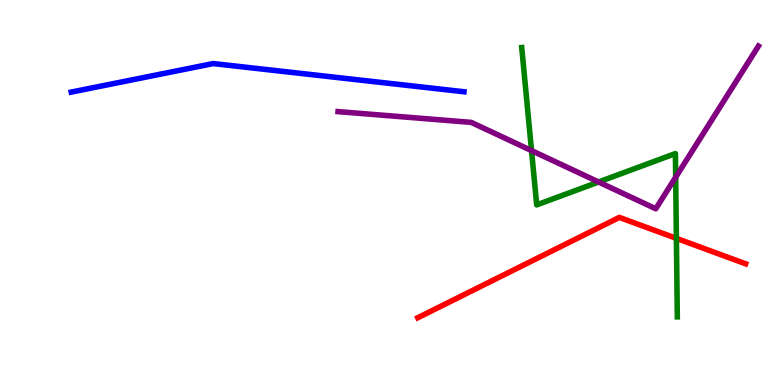[{'lines': ['blue', 'red'], 'intersections': []}, {'lines': ['green', 'red'], 'intersections': [{'x': 8.73, 'y': 3.81}]}, {'lines': ['purple', 'red'], 'intersections': []}, {'lines': ['blue', 'green'], 'intersections': []}, {'lines': ['blue', 'purple'], 'intersections': []}, {'lines': ['green', 'purple'], 'intersections': [{'x': 6.86, 'y': 6.09}, {'x': 7.72, 'y': 5.27}, {'x': 8.72, 'y': 5.4}]}]